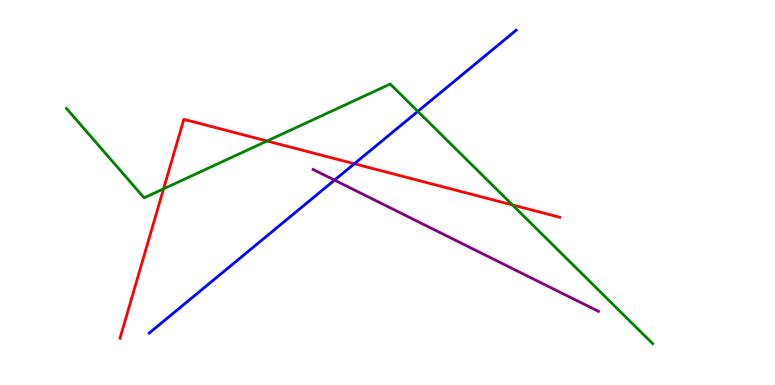[{'lines': ['blue', 'red'], 'intersections': [{'x': 4.57, 'y': 5.75}]}, {'lines': ['green', 'red'], 'intersections': [{'x': 2.11, 'y': 5.09}, {'x': 3.45, 'y': 6.34}, {'x': 6.61, 'y': 4.68}]}, {'lines': ['purple', 'red'], 'intersections': []}, {'lines': ['blue', 'green'], 'intersections': [{'x': 5.39, 'y': 7.11}]}, {'lines': ['blue', 'purple'], 'intersections': [{'x': 4.32, 'y': 5.32}]}, {'lines': ['green', 'purple'], 'intersections': []}]